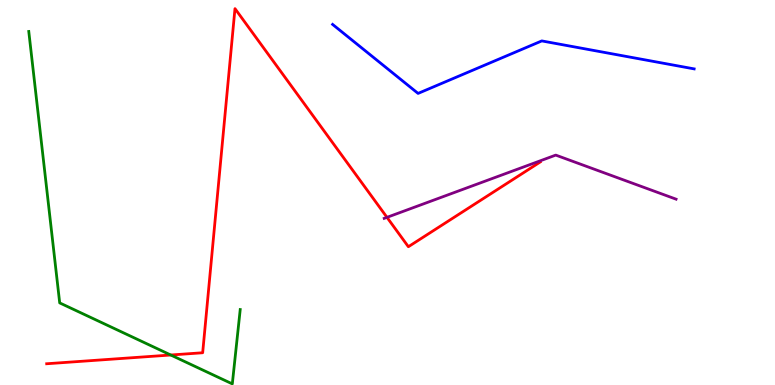[{'lines': ['blue', 'red'], 'intersections': []}, {'lines': ['green', 'red'], 'intersections': [{'x': 2.2, 'y': 0.779}]}, {'lines': ['purple', 'red'], 'intersections': [{'x': 4.99, 'y': 4.35}]}, {'lines': ['blue', 'green'], 'intersections': []}, {'lines': ['blue', 'purple'], 'intersections': []}, {'lines': ['green', 'purple'], 'intersections': []}]